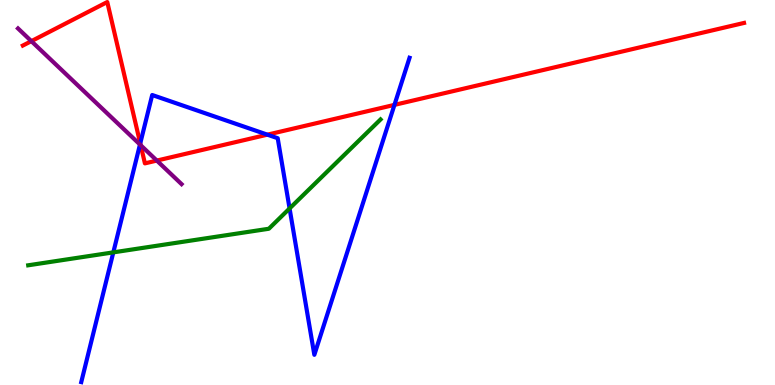[{'lines': ['blue', 'red'], 'intersections': [{'x': 1.81, 'y': 6.28}, {'x': 3.45, 'y': 6.5}, {'x': 5.09, 'y': 7.28}]}, {'lines': ['green', 'red'], 'intersections': []}, {'lines': ['purple', 'red'], 'intersections': [{'x': 0.405, 'y': 8.93}, {'x': 1.82, 'y': 6.23}, {'x': 2.02, 'y': 5.83}]}, {'lines': ['blue', 'green'], 'intersections': [{'x': 1.46, 'y': 3.44}, {'x': 3.74, 'y': 4.59}]}, {'lines': ['blue', 'purple'], 'intersections': [{'x': 1.81, 'y': 6.25}]}, {'lines': ['green', 'purple'], 'intersections': []}]